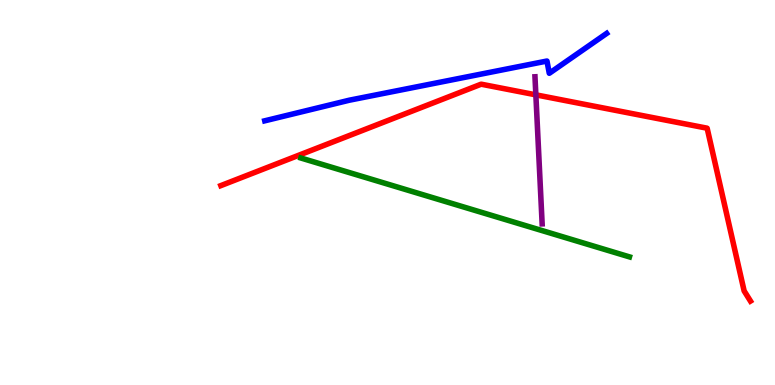[{'lines': ['blue', 'red'], 'intersections': []}, {'lines': ['green', 'red'], 'intersections': []}, {'lines': ['purple', 'red'], 'intersections': [{'x': 6.91, 'y': 7.54}]}, {'lines': ['blue', 'green'], 'intersections': []}, {'lines': ['blue', 'purple'], 'intersections': []}, {'lines': ['green', 'purple'], 'intersections': []}]